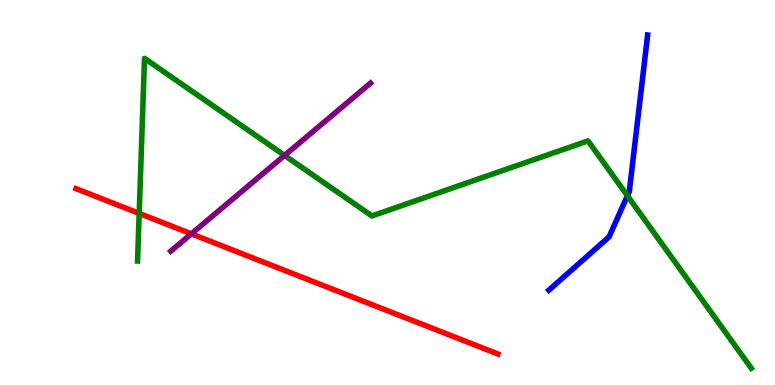[{'lines': ['blue', 'red'], 'intersections': []}, {'lines': ['green', 'red'], 'intersections': [{'x': 1.8, 'y': 4.46}]}, {'lines': ['purple', 'red'], 'intersections': [{'x': 2.47, 'y': 3.93}]}, {'lines': ['blue', 'green'], 'intersections': [{'x': 8.1, 'y': 4.92}]}, {'lines': ['blue', 'purple'], 'intersections': []}, {'lines': ['green', 'purple'], 'intersections': [{'x': 3.67, 'y': 5.96}]}]